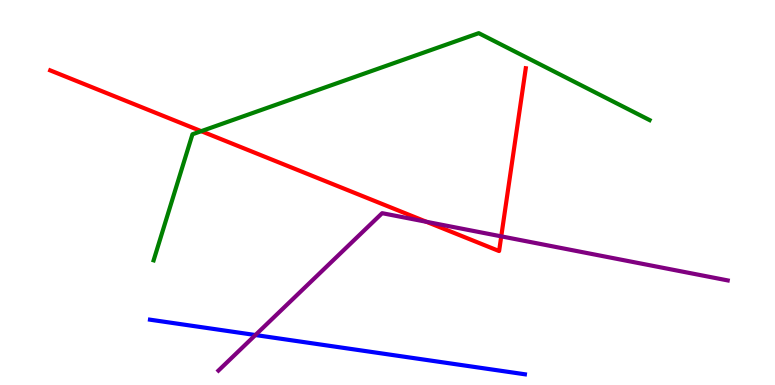[{'lines': ['blue', 'red'], 'intersections': []}, {'lines': ['green', 'red'], 'intersections': [{'x': 2.6, 'y': 6.59}]}, {'lines': ['purple', 'red'], 'intersections': [{'x': 5.5, 'y': 4.24}, {'x': 6.47, 'y': 3.86}]}, {'lines': ['blue', 'green'], 'intersections': []}, {'lines': ['blue', 'purple'], 'intersections': [{'x': 3.3, 'y': 1.3}]}, {'lines': ['green', 'purple'], 'intersections': []}]